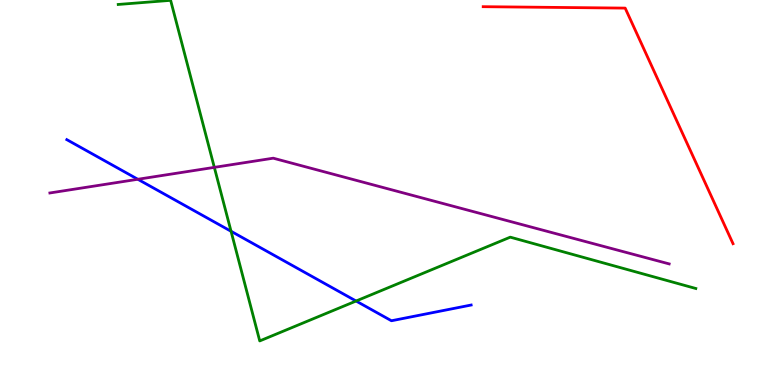[{'lines': ['blue', 'red'], 'intersections': []}, {'lines': ['green', 'red'], 'intersections': []}, {'lines': ['purple', 'red'], 'intersections': []}, {'lines': ['blue', 'green'], 'intersections': [{'x': 2.98, 'y': 3.99}, {'x': 4.59, 'y': 2.18}]}, {'lines': ['blue', 'purple'], 'intersections': [{'x': 1.78, 'y': 5.34}]}, {'lines': ['green', 'purple'], 'intersections': [{'x': 2.77, 'y': 5.65}]}]